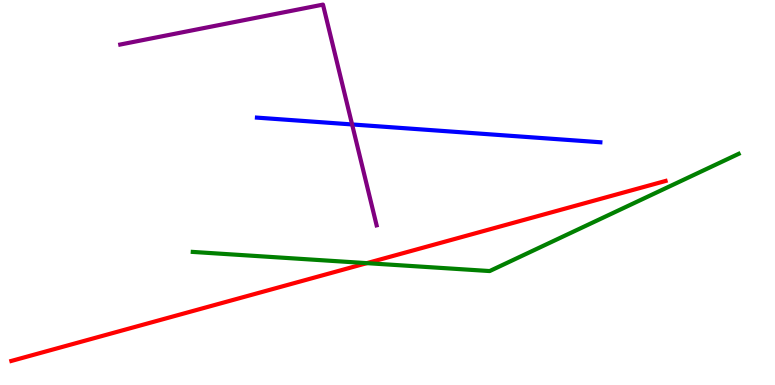[{'lines': ['blue', 'red'], 'intersections': []}, {'lines': ['green', 'red'], 'intersections': [{'x': 4.73, 'y': 3.17}]}, {'lines': ['purple', 'red'], 'intersections': []}, {'lines': ['blue', 'green'], 'intersections': []}, {'lines': ['blue', 'purple'], 'intersections': [{'x': 4.54, 'y': 6.77}]}, {'lines': ['green', 'purple'], 'intersections': []}]